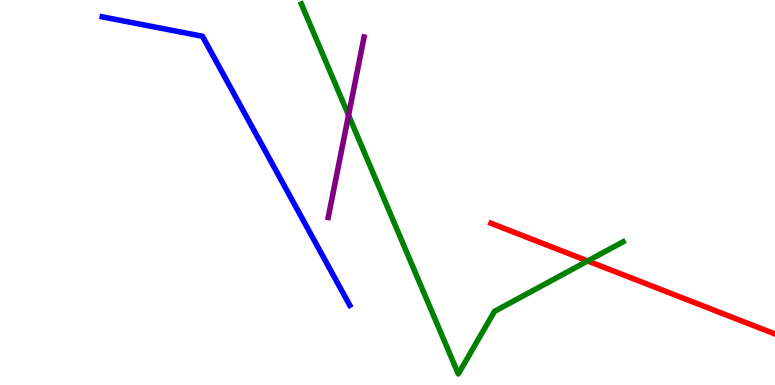[{'lines': ['blue', 'red'], 'intersections': []}, {'lines': ['green', 'red'], 'intersections': [{'x': 7.58, 'y': 3.22}]}, {'lines': ['purple', 'red'], 'intersections': []}, {'lines': ['blue', 'green'], 'intersections': []}, {'lines': ['blue', 'purple'], 'intersections': []}, {'lines': ['green', 'purple'], 'intersections': [{'x': 4.5, 'y': 7.01}]}]